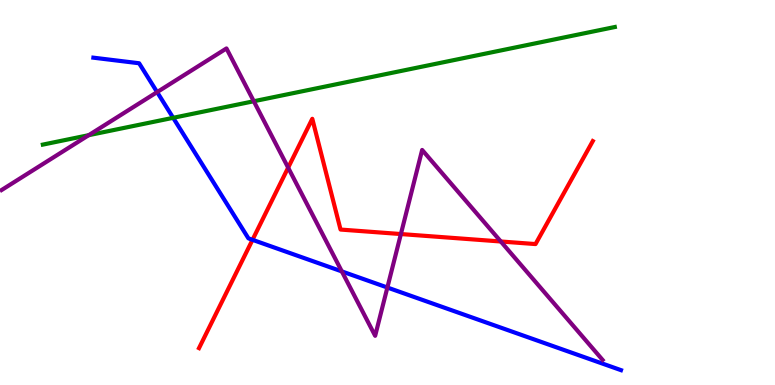[{'lines': ['blue', 'red'], 'intersections': [{'x': 3.26, 'y': 3.77}]}, {'lines': ['green', 'red'], 'intersections': []}, {'lines': ['purple', 'red'], 'intersections': [{'x': 3.72, 'y': 5.65}, {'x': 5.17, 'y': 3.92}, {'x': 6.46, 'y': 3.73}]}, {'lines': ['blue', 'green'], 'intersections': [{'x': 2.23, 'y': 6.94}]}, {'lines': ['blue', 'purple'], 'intersections': [{'x': 2.03, 'y': 7.61}, {'x': 4.41, 'y': 2.95}, {'x': 5.0, 'y': 2.53}]}, {'lines': ['green', 'purple'], 'intersections': [{'x': 1.14, 'y': 6.49}, {'x': 3.27, 'y': 7.37}]}]